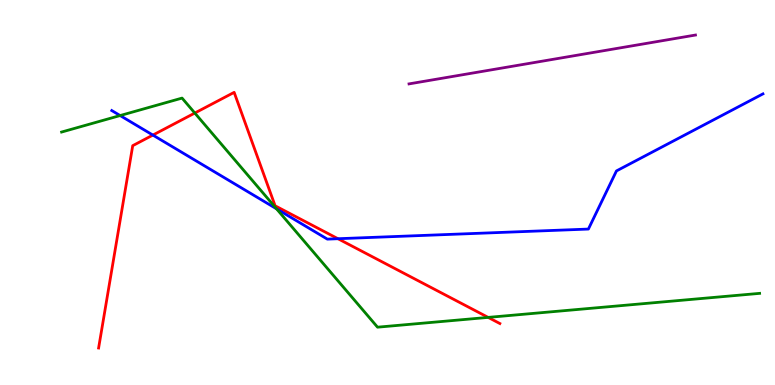[{'lines': ['blue', 'red'], 'intersections': [{'x': 1.97, 'y': 6.49}, {'x': 4.36, 'y': 3.8}]}, {'lines': ['green', 'red'], 'intersections': [{'x': 2.51, 'y': 7.06}, {'x': 6.3, 'y': 1.76}]}, {'lines': ['purple', 'red'], 'intersections': []}, {'lines': ['blue', 'green'], 'intersections': [{'x': 1.55, 'y': 7.0}, {'x': 3.57, 'y': 4.58}]}, {'lines': ['blue', 'purple'], 'intersections': []}, {'lines': ['green', 'purple'], 'intersections': []}]